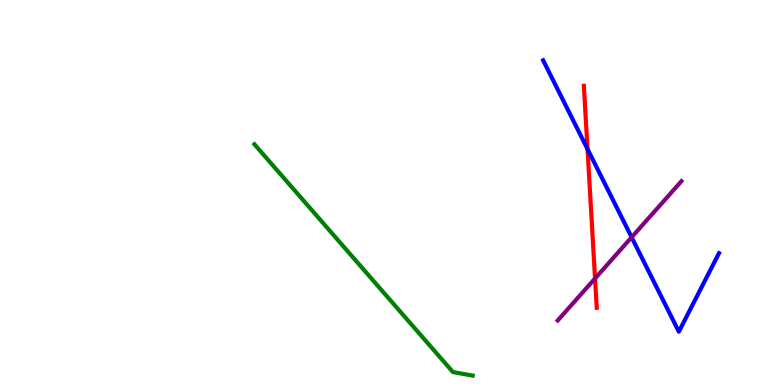[{'lines': ['blue', 'red'], 'intersections': [{'x': 7.58, 'y': 6.13}]}, {'lines': ['green', 'red'], 'intersections': []}, {'lines': ['purple', 'red'], 'intersections': [{'x': 7.68, 'y': 2.77}]}, {'lines': ['blue', 'green'], 'intersections': []}, {'lines': ['blue', 'purple'], 'intersections': [{'x': 8.15, 'y': 3.84}]}, {'lines': ['green', 'purple'], 'intersections': []}]